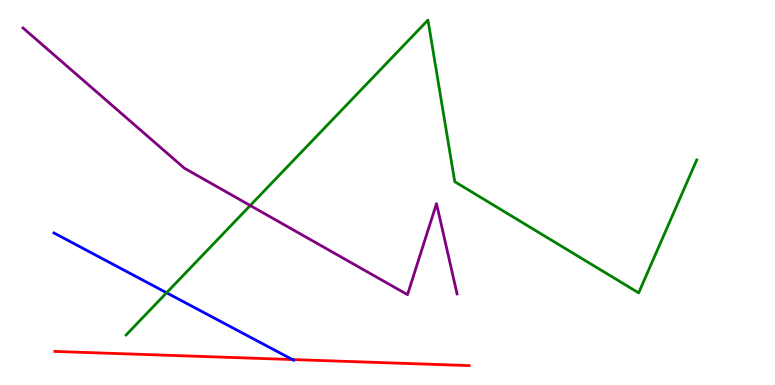[{'lines': ['blue', 'red'], 'intersections': [{'x': 3.77, 'y': 0.661}]}, {'lines': ['green', 'red'], 'intersections': []}, {'lines': ['purple', 'red'], 'intersections': []}, {'lines': ['blue', 'green'], 'intersections': [{'x': 2.15, 'y': 2.4}]}, {'lines': ['blue', 'purple'], 'intersections': []}, {'lines': ['green', 'purple'], 'intersections': [{'x': 3.23, 'y': 4.66}]}]